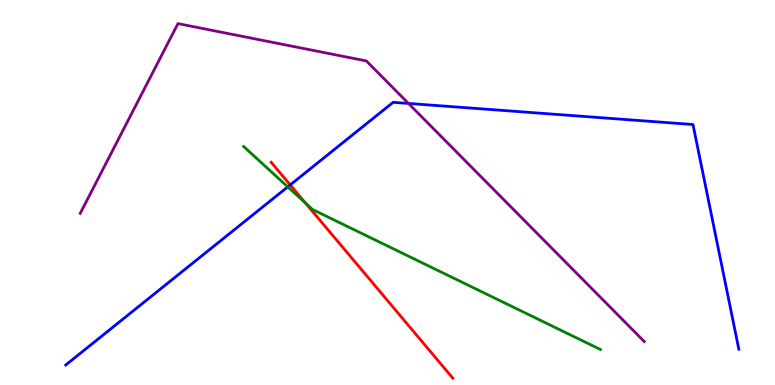[{'lines': ['blue', 'red'], 'intersections': [{'x': 3.74, 'y': 5.2}]}, {'lines': ['green', 'red'], 'intersections': [{'x': 3.94, 'y': 4.72}]}, {'lines': ['purple', 'red'], 'intersections': []}, {'lines': ['blue', 'green'], 'intersections': [{'x': 3.71, 'y': 5.15}]}, {'lines': ['blue', 'purple'], 'intersections': [{'x': 5.27, 'y': 7.31}]}, {'lines': ['green', 'purple'], 'intersections': []}]